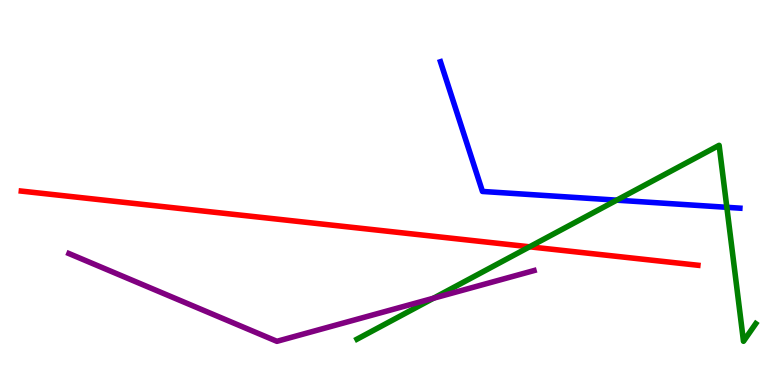[{'lines': ['blue', 'red'], 'intersections': []}, {'lines': ['green', 'red'], 'intersections': [{'x': 6.83, 'y': 3.59}]}, {'lines': ['purple', 'red'], 'intersections': []}, {'lines': ['blue', 'green'], 'intersections': [{'x': 7.96, 'y': 4.8}, {'x': 9.38, 'y': 4.62}]}, {'lines': ['blue', 'purple'], 'intersections': []}, {'lines': ['green', 'purple'], 'intersections': [{'x': 5.59, 'y': 2.25}]}]